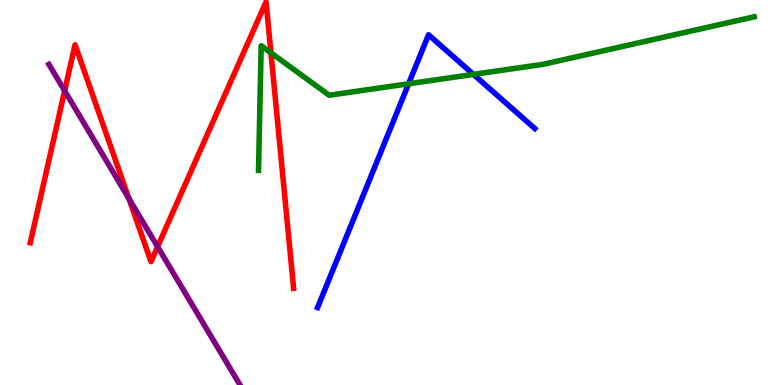[{'lines': ['blue', 'red'], 'intersections': []}, {'lines': ['green', 'red'], 'intersections': [{'x': 3.5, 'y': 8.63}]}, {'lines': ['purple', 'red'], 'intersections': [{'x': 0.834, 'y': 7.64}, {'x': 1.66, 'y': 4.84}, {'x': 2.03, 'y': 3.59}]}, {'lines': ['blue', 'green'], 'intersections': [{'x': 5.27, 'y': 7.82}, {'x': 6.11, 'y': 8.07}]}, {'lines': ['blue', 'purple'], 'intersections': []}, {'lines': ['green', 'purple'], 'intersections': []}]